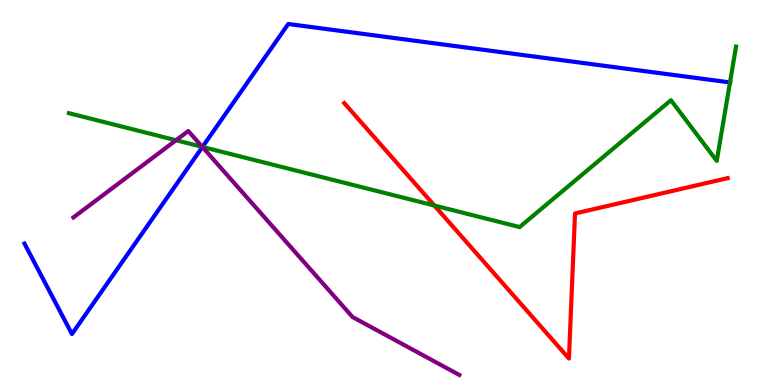[{'lines': ['blue', 'red'], 'intersections': []}, {'lines': ['green', 'red'], 'intersections': [{'x': 5.6, 'y': 4.66}]}, {'lines': ['purple', 'red'], 'intersections': []}, {'lines': ['blue', 'green'], 'intersections': [{'x': 2.61, 'y': 6.18}, {'x': 9.42, 'y': 7.86}]}, {'lines': ['blue', 'purple'], 'intersections': [{'x': 2.61, 'y': 6.18}]}, {'lines': ['green', 'purple'], 'intersections': [{'x': 2.27, 'y': 6.36}, {'x': 2.61, 'y': 6.19}]}]